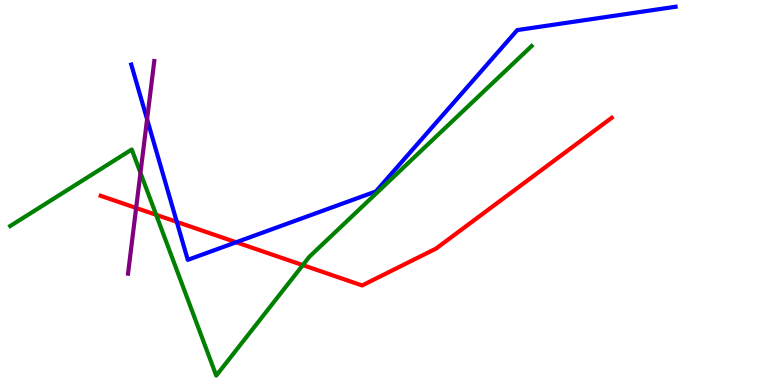[{'lines': ['blue', 'red'], 'intersections': [{'x': 2.28, 'y': 4.24}, {'x': 3.05, 'y': 3.71}]}, {'lines': ['green', 'red'], 'intersections': [{'x': 2.01, 'y': 4.42}, {'x': 3.91, 'y': 3.11}]}, {'lines': ['purple', 'red'], 'intersections': [{'x': 1.76, 'y': 4.6}]}, {'lines': ['blue', 'green'], 'intersections': []}, {'lines': ['blue', 'purple'], 'intersections': [{'x': 1.9, 'y': 6.9}]}, {'lines': ['green', 'purple'], 'intersections': [{'x': 1.81, 'y': 5.51}]}]